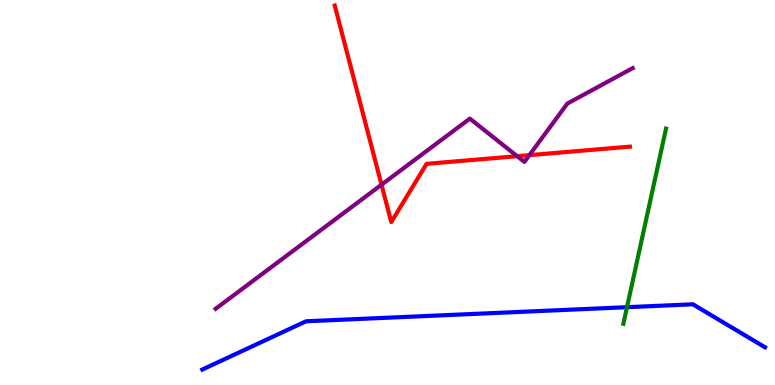[{'lines': ['blue', 'red'], 'intersections': []}, {'lines': ['green', 'red'], 'intersections': []}, {'lines': ['purple', 'red'], 'intersections': [{'x': 4.92, 'y': 5.2}, {'x': 6.67, 'y': 5.94}, {'x': 6.83, 'y': 5.97}]}, {'lines': ['blue', 'green'], 'intersections': [{'x': 8.09, 'y': 2.02}]}, {'lines': ['blue', 'purple'], 'intersections': []}, {'lines': ['green', 'purple'], 'intersections': []}]